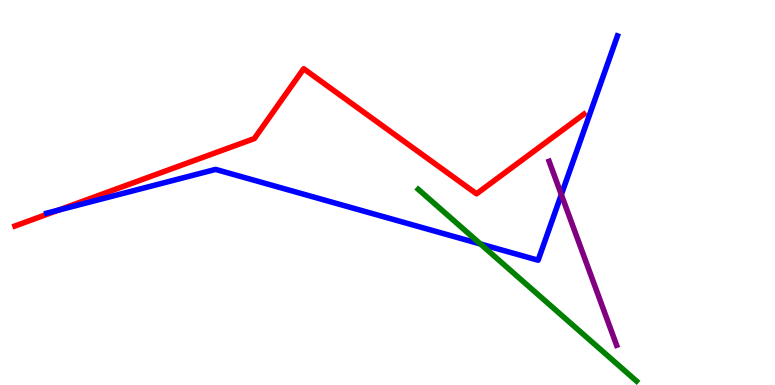[{'lines': ['blue', 'red'], 'intersections': [{'x': 0.751, 'y': 4.54}]}, {'lines': ['green', 'red'], 'intersections': []}, {'lines': ['purple', 'red'], 'intersections': []}, {'lines': ['blue', 'green'], 'intersections': [{'x': 6.2, 'y': 3.66}]}, {'lines': ['blue', 'purple'], 'intersections': [{'x': 7.24, 'y': 4.95}]}, {'lines': ['green', 'purple'], 'intersections': []}]